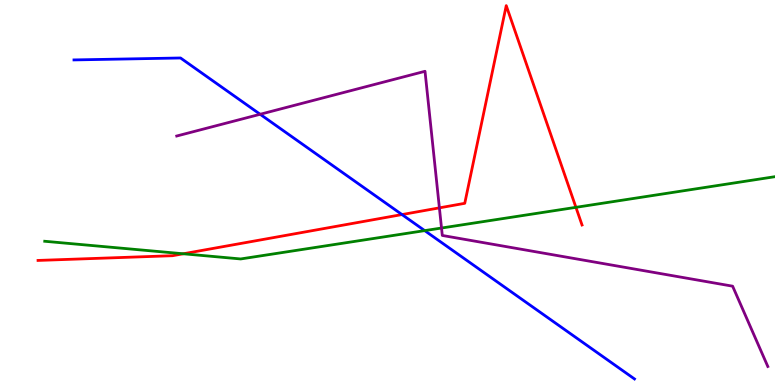[{'lines': ['blue', 'red'], 'intersections': [{'x': 5.19, 'y': 4.43}]}, {'lines': ['green', 'red'], 'intersections': [{'x': 2.36, 'y': 3.41}, {'x': 7.43, 'y': 4.61}]}, {'lines': ['purple', 'red'], 'intersections': [{'x': 5.67, 'y': 4.6}]}, {'lines': ['blue', 'green'], 'intersections': [{'x': 5.48, 'y': 4.01}]}, {'lines': ['blue', 'purple'], 'intersections': [{'x': 3.36, 'y': 7.03}]}, {'lines': ['green', 'purple'], 'intersections': [{'x': 5.7, 'y': 4.08}]}]